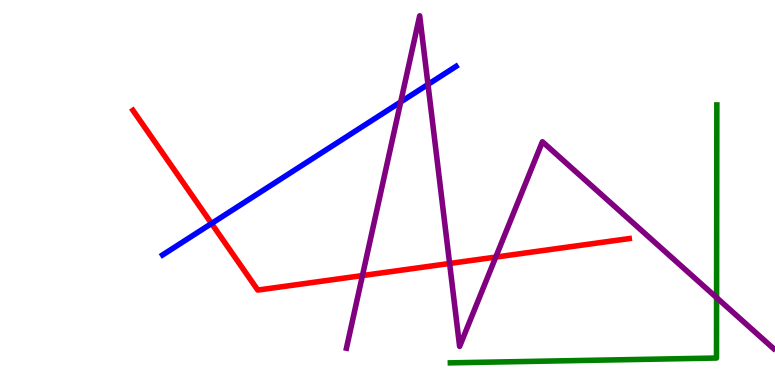[{'lines': ['blue', 'red'], 'intersections': [{'x': 2.73, 'y': 4.19}]}, {'lines': ['green', 'red'], 'intersections': []}, {'lines': ['purple', 'red'], 'intersections': [{'x': 4.68, 'y': 2.84}, {'x': 5.8, 'y': 3.16}, {'x': 6.4, 'y': 3.32}]}, {'lines': ['blue', 'green'], 'intersections': []}, {'lines': ['blue', 'purple'], 'intersections': [{'x': 5.17, 'y': 7.35}, {'x': 5.52, 'y': 7.81}]}, {'lines': ['green', 'purple'], 'intersections': [{'x': 9.25, 'y': 2.27}]}]